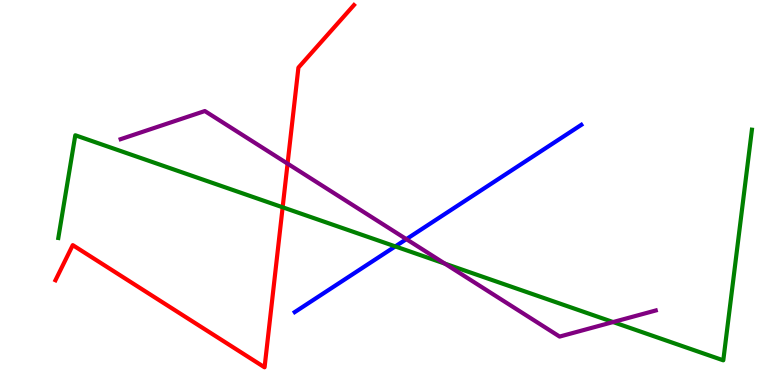[{'lines': ['blue', 'red'], 'intersections': []}, {'lines': ['green', 'red'], 'intersections': [{'x': 3.65, 'y': 4.62}]}, {'lines': ['purple', 'red'], 'intersections': [{'x': 3.71, 'y': 5.75}]}, {'lines': ['blue', 'green'], 'intersections': [{'x': 5.1, 'y': 3.6}]}, {'lines': ['blue', 'purple'], 'intersections': [{'x': 5.24, 'y': 3.79}]}, {'lines': ['green', 'purple'], 'intersections': [{'x': 5.74, 'y': 3.15}, {'x': 7.91, 'y': 1.63}]}]